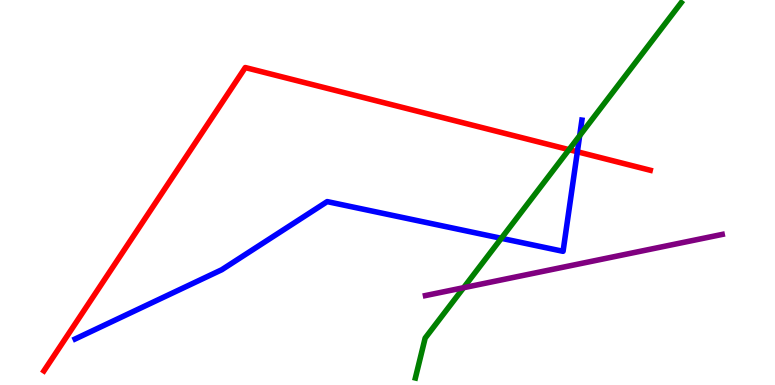[{'lines': ['blue', 'red'], 'intersections': [{'x': 7.45, 'y': 6.06}]}, {'lines': ['green', 'red'], 'intersections': [{'x': 7.34, 'y': 6.11}]}, {'lines': ['purple', 'red'], 'intersections': []}, {'lines': ['blue', 'green'], 'intersections': [{'x': 6.47, 'y': 3.81}, {'x': 7.48, 'y': 6.48}]}, {'lines': ['blue', 'purple'], 'intersections': []}, {'lines': ['green', 'purple'], 'intersections': [{'x': 5.98, 'y': 2.53}]}]